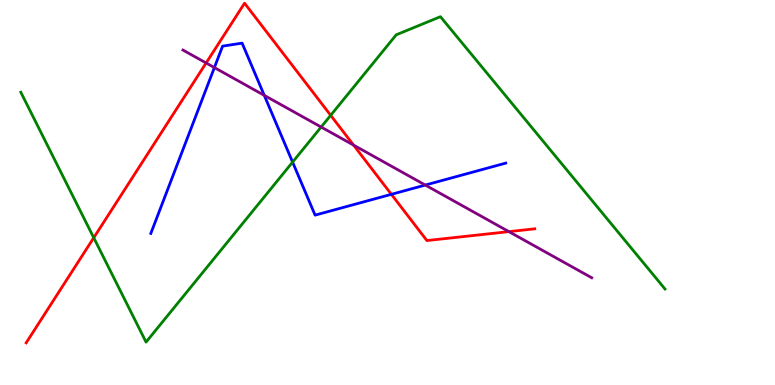[{'lines': ['blue', 'red'], 'intersections': [{'x': 5.05, 'y': 4.95}]}, {'lines': ['green', 'red'], 'intersections': [{'x': 1.21, 'y': 3.82}, {'x': 4.27, 'y': 7.0}]}, {'lines': ['purple', 'red'], 'intersections': [{'x': 2.66, 'y': 8.36}, {'x': 4.56, 'y': 6.23}, {'x': 6.57, 'y': 3.98}]}, {'lines': ['blue', 'green'], 'intersections': [{'x': 3.78, 'y': 5.79}]}, {'lines': ['blue', 'purple'], 'intersections': [{'x': 2.77, 'y': 8.24}, {'x': 3.41, 'y': 7.52}, {'x': 5.49, 'y': 5.19}]}, {'lines': ['green', 'purple'], 'intersections': [{'x': 4.14, 'y': 6.7}]}]